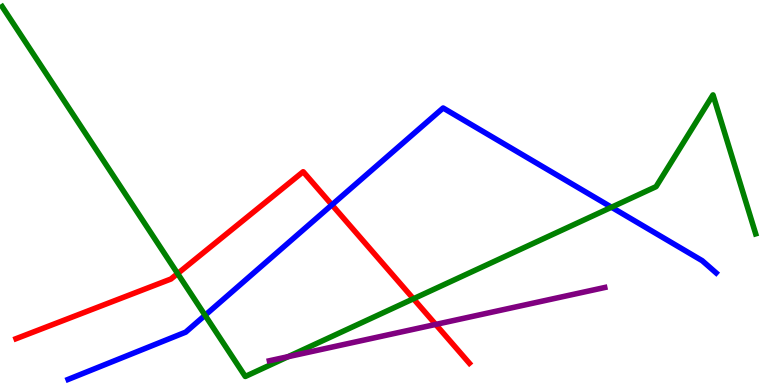[{'lines': ['blue', 'red'], 'intersections': [{'x': 4.28, 'y': 4.68}]}, {'lines': ['green', 'red'], 'intersections': [{'x': 2.29, 'y': 2.89}, {'x': 5.33, 'y': 2.24}]}, {'lines': ['purple', 'red'], 'intersections': [{'x': 5.62, 'y': 1.57}]}, {'lines': ['blue', 'green'], 'intersections': [{'x': 2.65, 'y': 1.81}, {'x': 7.89, 'y': 4.62}]}, {'lines': ['blue', 'purple'], 'intersections': []}, {'lines': ['green', 'purple'], 'intersections': [{'x': 3.72, 'y': 0.735}]}]